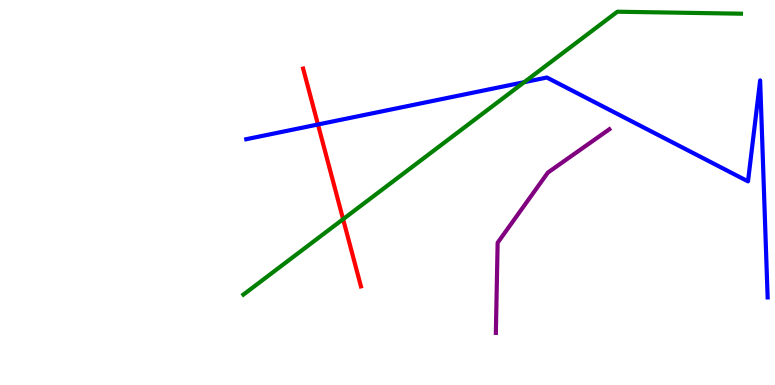[{'lines': ['blue', 'red'], 'intersections': [{'x': 4.1, 'y': 6.77}]}, {'lines': ['green', 'red'], 'intersections': [{'x': 4.43, 'y': 4.31}]}, {'lines': ['purple', 'red'], 'intersections': []}, {'lines': ['blue', 'green'], 'intersections': [{'x': 6.76, 'y': 7.87}]}, {'lines': ['blue', 'purple'], 'intersections': []}, {'lines': ['green', 'purple'], 'intersections': []}]